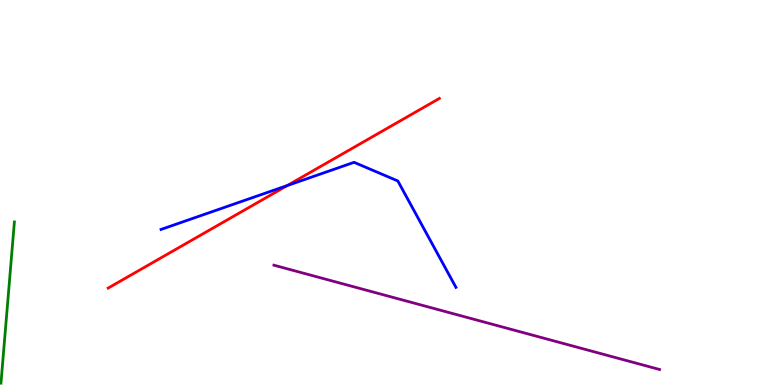[{'lines': ['blue', 'red'], 'intersections': [{'x': 3.71, 'y': 5.18}]}, {'lines': ['green', 'red'], 'intersections': []}, {'lines': ['purple', 'red'], 'intersections': []}, {'lines': ['blue', 'green'], 'intersections': []}, {'lines': ['blue', 'purple'], 'intersections': []}, {'lines': ['green', 'purple'], 'intersections': []}]